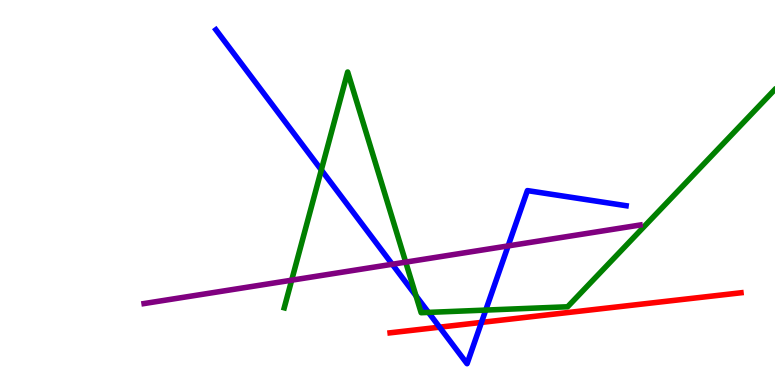[{'lines': ['blue', 'red'], 'intersections': [{'x': 5.67, 'y': 1.5}, {'x': 6.21, 'y': 1.63}]}, {'lines': ['green', 'red'], 'intersections': []}, {'lines': ['purple', 'red'], 'intersections': []}, {'lines': ['blue', 'green'], 'intersections': [{'x': 4.15, 'y': 5.59}, {'x': 5.37, 'y': 2.32}, {'x': 5.53, 'y': 1.89}, {'x': 6.27, 'y': 1.95}]}, {'lines': ['blue', 'purple'], 'intersections': [{'x': 5.06, 'y': 3.14}, {'x': 6.56, 'y': 3.61}]}, {'lines': ['green', 'purple'], 'intersections': [{'x': 3.76, 'y': 2.72}, {'x': 5.23, 'y': 3.19}]}]